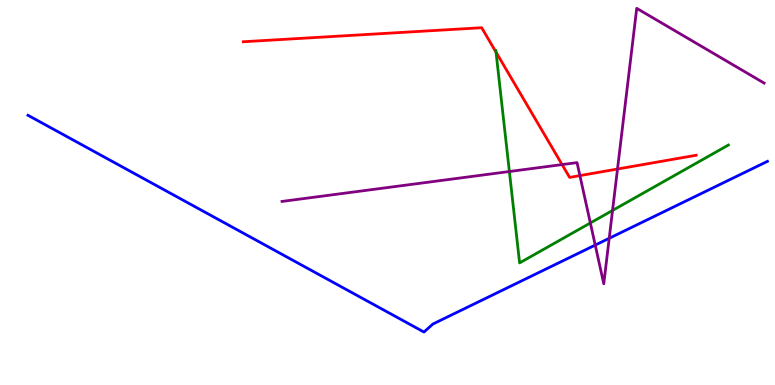[{'lines': ['blue', 'red'], 'intersections': []}, {'lines': ['green', 'red'], 'intersections': [{'x': 6.4, 'y': 8.65}]}, {'lines': ['purple', 'red'], 'intersections': [{'x': 7.25, 'y': 5.73}, {'x': 7.48, 'y': 5.44}, {'x': 7.97, 'y': 5.61}]}, {'lines': ['blue', 'green'], 'intersections': []}, {'lines': ['blue', 'purple'], 'intersections': [{'x': 7.68, 'y': 3.63}, {'x': 7.86, 'y': 3.81}]}, {'lines': ['green', 'purple'], 'intersections': [{'x': 6.57, 'y': 5.54}, {'x': 7.62, 'y': 4.21}, {'x': 7.9, 'y': 4.53}]}]